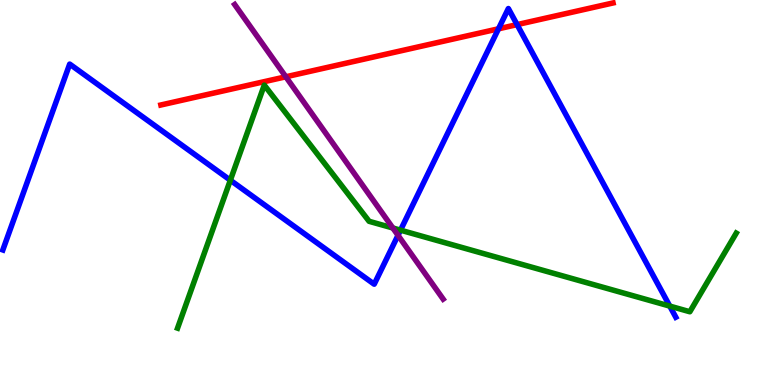[{'lines': ['blue', 'red'], 'intersections': [{'x': 6.43, 'y': 9.25}, {'x': 6.67, 'y': 9.36}]}, {'lines': ['green', 'red'], 'intersections': []}, {'lines': ['purple', 'red'], 'intersections': [{'x': 3.69, 'y': 8.01}]}, {'lines': ['blue', 'green'], 'intersections': [{'x': 2.97, 'y': 5.32}, {'x': 5.17, 'y': 4.02}, {'x': 8.64, 'y': 2.05}]}, {'lines': ['blue', 'purple'], 'intersections': [{'x': 5.14, 'y': 3.89}]}, {'lines': ['green', 'purple'], 'intersections': [{'x': 5.07, 'y': 4.08}]}]